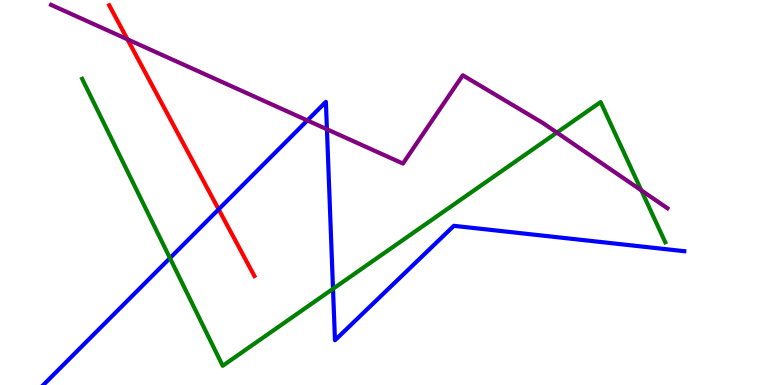[{'lines': ['blue', 'red'], 'intersections': [{'x': 2.82, 'y': 4.56}]}, {'lines': ['green', 'red'], 'intersections': []}, {'lines': ['purple', 'red'], 'intersections': [{'x': 1.64, 'y': 8.98}]}, {'lines': ['blue', 'green'], 'intersections': [{'x': 2.19, 'y': 3.3}, {'x': 4.3, 'y': 2.5}]}, {'lines': ['blue', 'purple'], 'intersections': [{'x': 3.97, 'y': 6.87}, {'x': 4.22, 'y': 6.64}]}, {'lines': ['green', 'purple'], 'intersections': [{'x': 7.19, 'y': 6.56}, {'x': 8.28, 'y': 5.06}]}]